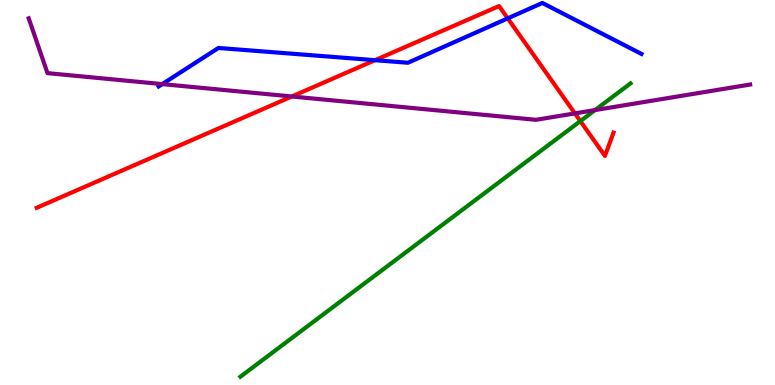[{'lines': ['blue', 'red'], 'intersections': [{'x': 4.84, 'y': 8.44}, {'x': 6.55, 'y': 9.52}]}, {'lines': ['green', 'red'], 'intersections': [{'x': 7.49, 'y': 6.85}]}, {'lines': ['purple', 'red'], 'intersections': [{'x': 3.77, 'y': 7.49}, {'x': 7.42, 'y': 7.05}]}, {'lines': ['blue', 'green'], 'intersections': []}, {'lines': ['blue', 'purple'], 'intersections': [{'x': 2.09, 'y': 7.82}]}, {'lines': ['green', 'purple'], 'intersections': [{'x': 7.68, 'y': 7.14}]}]